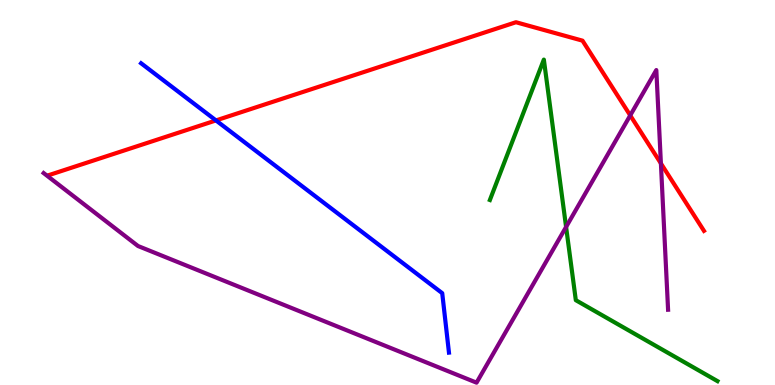[{'lines': ['blue', 'red'], 'intersections': [{'x': 2.79, 'y': 6.87}]}, {'lines': ['green', 'red'], 'intersections': []}, {'lines': ['purple', 'red'], 'intersections': [{'x': 8.13, 'y': 7.0}, {'x': 8.53, 'y': 5.76}]}, {'lines': ['blue', 'green'], 'intersections': []}, {'lines': ['blue', 'purple'], 'intersections': []}, {'lines': ['green', 'purple'], 'intersections': [{'x': 7.3, 'y': 4.1}]}]